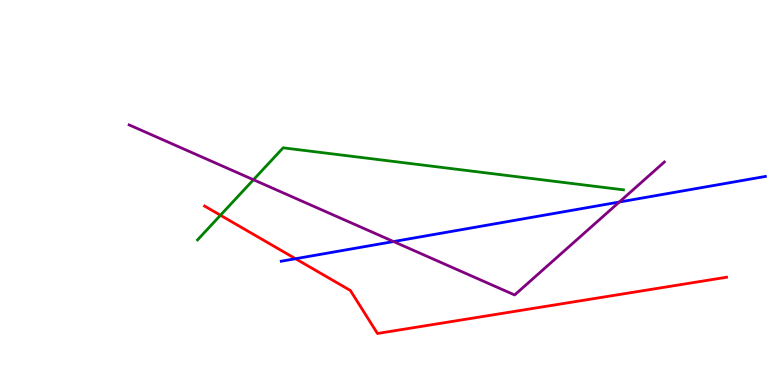[{'lines': ['blue', 'red'], 'intersections': [{'x': 3.81, 'y': 3.28}]}, {'lines': ['green', 'red'], 'intersections': [{'x': 2.84, 'y': 4.41}]}, {'lines': ['purple', 'red'], 'intersections': []}, {'lines': ['blue', 'green'], 'intersections': []}, {'lines': ['blue', 'purple'], 'intersections': [{'x': 5.08, 'y': 3.73}, {'x': 7.99, 'y': 4.75}]}, {'lines': ['green', 'purple'], 'intersections': [{'x': 3.27, 'y': 5.33}]}]